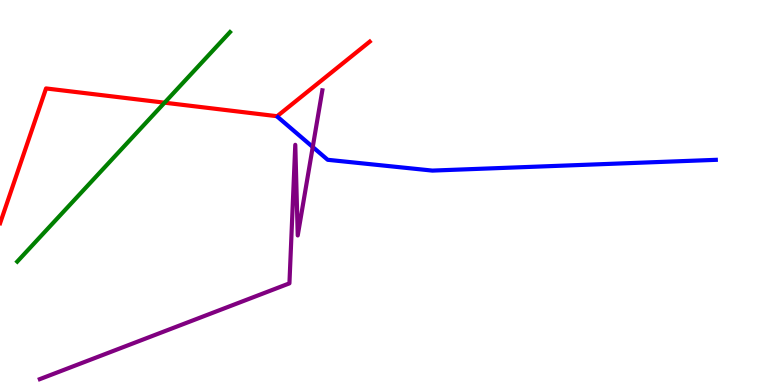[{'lines': ['blue', 'red'], 'intersections': []}, {'lines': ['green', 'red'], 'intersections': [{'x': 2.12, 'y': 7.33}]}, {'lines': ['purple', 'red'], 'intersections': []}, {'lines': ['blue', 'green'], 'intersections': []}, {'lines': ['blue', 'purple'], 'intersections': [{'x': 4.04, 'y': 6.18}]}, {'lines': ['green', 'purple'], 'intersections': []}]